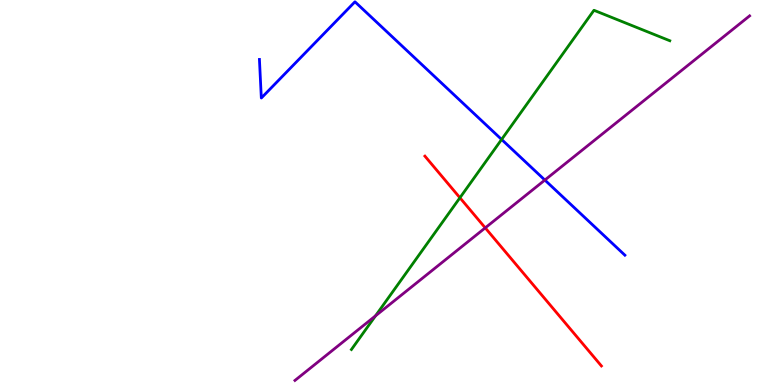[{'lines': ['blue', 'red'], 'intersections': []}, {'lines': ['green', 'red'], 'intersections': [{'x': 5.93, 'y': 4.86}]}, {'lines': ['purple', 'red'], 'intersections': [{'x': 6.26, 'y': 4.08}]}, {'lines': ['blue', 'green'], 'intersections': [{'x': 6.47, 'y': 6.38}]}, {'lines': ['blue', 'purple'], 'intersections': [{'x': 7.03, 'y': 5.32}]}, {'lines': ['green', 'purple'], 'intersections': [{'x': 4.85, 'y': 1.8}]}]